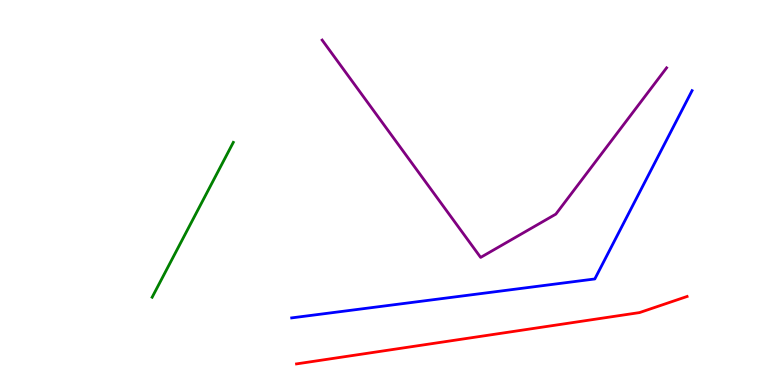[{'lines': ['blue', 'red'], 'intersections': []}, {'lines': ['green', 'red'], 'intersections': []}, {'lines': ['purple', 'red'], 'intersections': []}, {'lines': ['blue', 'green'], 'intersections': []}, {'lines': ['blue', 'purple'], 'intersections': []}, {'lines': ['green', 'purple'], 'intersections': []}]